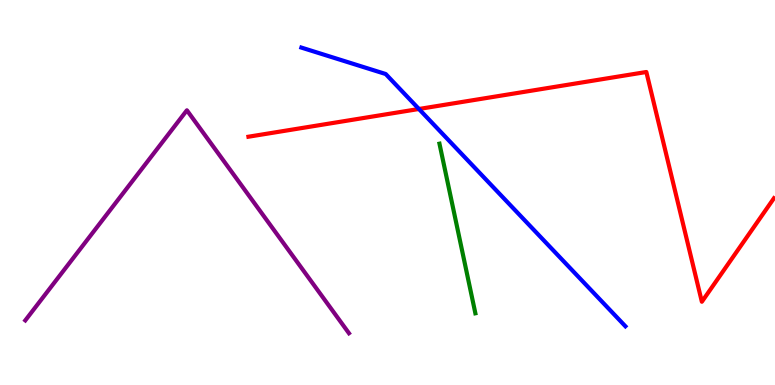[{'lines': ['blue', 'red'], 'intersections': [{'x': 5.41, 'y': 7.17}]}, {'lines': ['green', 'red'], 'intersections': []}, {'lines': ['purple', 'red'], 'intersections': []}, {'lines': ['blue', 'green'], 'intersections': []}, {'lines': ['blue', 'purple'], 'intersections': []}, {'lines': ['green', 'purple'], 'intersections': []}]